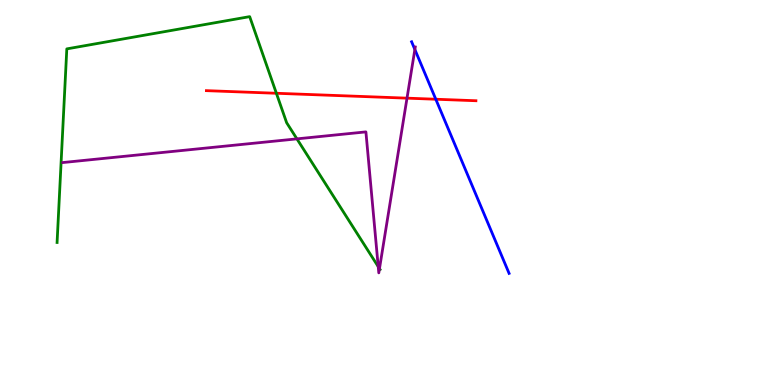[{'lines': ['blue', 'red'], 'intersections': [{'x': 5.62, 'y': 7.42}]}, {'lines': ['green', 'red'], 'intersections': [{'x': 3.57, 'y': 7.58}]}, {'lines': ['purple', 'red'], 'intersections': [{'x': 5.25, 'y': 7.45}]}, {'lines': ['blue', 'green'], 'intersections': []}, {'lines': ['blue', 'purple'], 'intersections': [{'x': 5.35, 'y': 8.71}]}, {'lines': ['green', 'purple'], 'intersections': [{'x': 3.83, 'y': 6.39}, {'x': 4.88, 'y': 3.07}, {'x': 4.9, 'y': 3.02}]}]